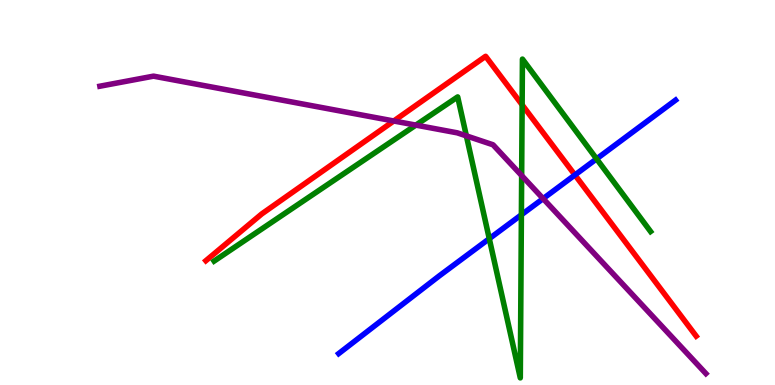[{'lines': ['blue', 'red'], 'intersections': [{'x': 7.42, 'y': 5.46}]}, {'lines': ['green', 'red'], 'intersections': [{'x': 6.74, 'y': 7.28}]}, {'lines': ['purple', 'red'], 'intersections': [{'x': 5.08, 'y': 6.86}]}, {'lines': ['blue', 'green'], 'intersections': [{'x': 6.31, 'y': 3.8}, {'x': 6.73, 'y': 4.42}, {'x': 7.7, 'y': 5.87}]}, {'lines': ['blue', 'purple'], 'intersections': [{'x': 7.01, 'y': 4.84}]}, {'lines': ['green', 'purple'], 'intersections': [{'x': 5.37, 'y': 6.75}, {'x': 6.02, 'y': 6.47}, {'x': 6.73, 'y': 5.44}]}]